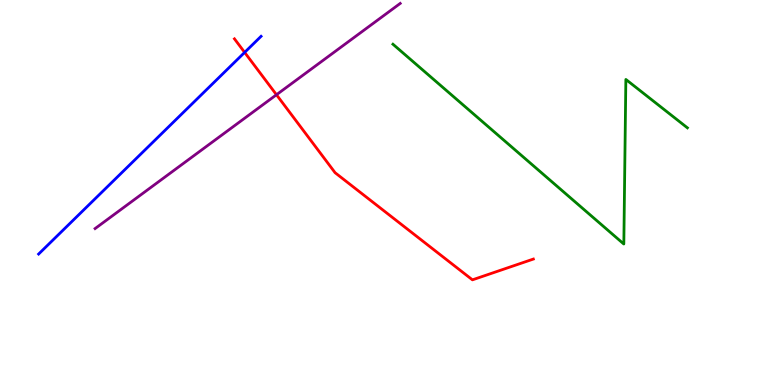[{'lines': ['blue', 'red'], 'intersections': [{'x': 3.16, 'y': 8.64}]}, {'lines': ['green', 'red'], 'intersections': []}, {'lines': ['purple', 'red'], 'intersections': [{'x': 3.57, 'y': 7.54}]}, {'lines': ['blue', 'green'], 'intersections': []}, {'lines': ['blue', 'purple'], 'intersections': []}, {'lines': ['green', 'purple'], 'intersections': []}]